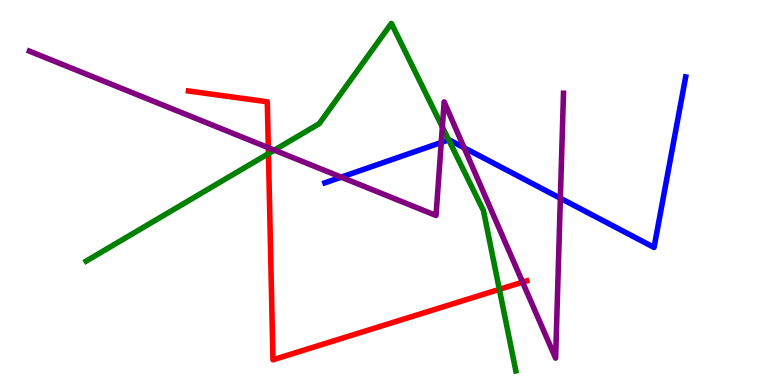[{'lines': ['blue', 'red'], 'intersections': []}, {'lines': ['green', 'red'], 'intersections': [{'x': 3.46, 'y': 6.01}, {'x': 6.44, 'y': 2.48}]}, {'lines': ['purple', 'red'], 'intersections': [{'x': 3.46, 'y': 6.16}, {'x': 6.74, 'y': 2.67}]}, {'lines': ['blue', 'green'], 'intersections': [{'x': 5.79, 'y': 6.37}]}, {'lines': ['blue', 'purple'], 'intersections': [{'x': 4.4, 'y': 5.4}, {'x': 5.69, 'y': 6.3}, {'x': 5.99, 'y': 6.16}, {'x': 7.23, 'y': 4.85}]}, {'lines': ['green', 'purple'], 'intersections': [{'x': 3.54, 'y': 6.1}, {'x': 5.71, 'y': 6.7}]}]